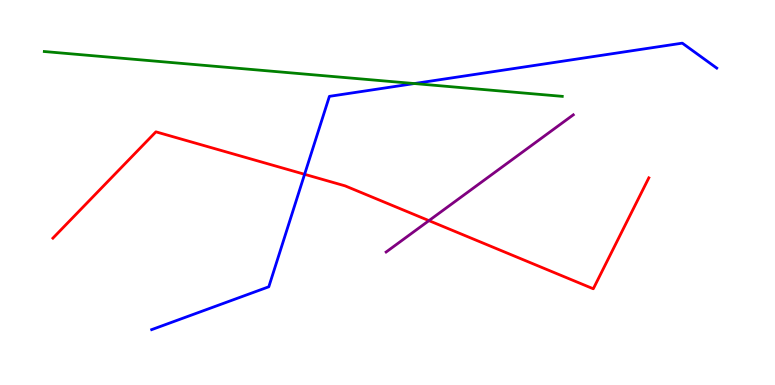[{'lines': ['blue', 'red'], 'intersections': [{'x': 3.93, 'y': 5.47}]}, {'lines': ['green', 'red'], 'intersections': []}, {'lines': ['purple', 'red'], 'intersections': [{'x': 5.53, 'y': 4.27}]}, {'lines': ['blue', 'green'], 'intersections': [{'x': 5.35, 'y': 7.83}]}, {'lines': ['blue', 'purple'], 'intersections': []}, {'lines': ['green', 'purple'], 'intersections': []}]